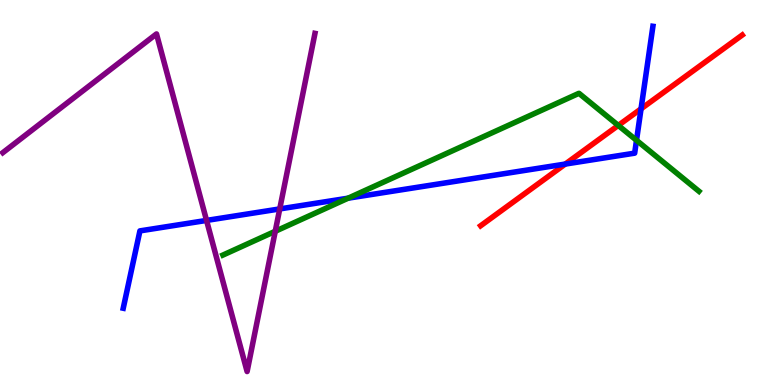[{'lines': ['blue', 'red'], 'intersections': [{'x': 7.29, 'y': 5.74}, {'x': 8.27, 'y': 7.17}]}, {'lines': ['green', 'red'], 'intersections': [{'x': 7.98, 'y': 6.74}]}, {'lines': ['purple', 'red'], 'intersections': []}, {'lines': ['blue', 'green'], 'intersections': [{'x': 4.49, 'y': 4.85}, {'x': 8.21, 'y': 6.36}]}, {'lines': ['blue', 'purple'], 'intersections': [{'x': 2.67, 'y': 4.27}, {'x': 3.61, 'y': 4.57}]}, {'lines': ['green', 'purple'], 'intersections': [{'x': 3.55, 'y': 3.99}]}]